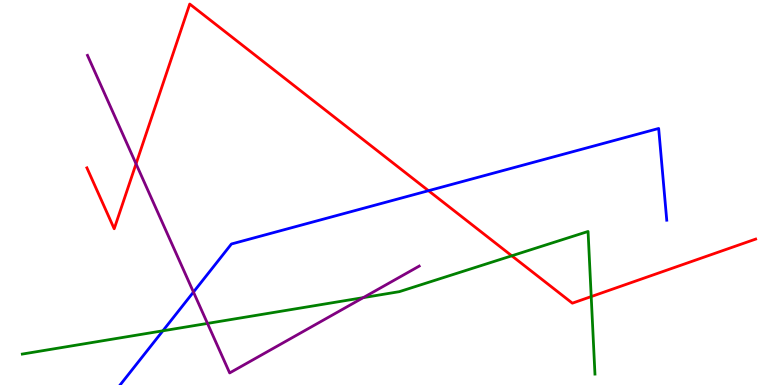[{'lines': ['blue', 'red'], 'intersections': [{'x': 5.53, 'y': 5.05}]}, {'lines': ['green', 'red'], 'intersections': [{'x': 6.6, 'y': 3.36}, {'x': 7.63, 'y': 2.3}]}, {'lines': ['purple', 'red'], 'intersections': [{'x': 1.76, 'y': 5.74}]}, {'lines': ['blue', 'green'], 'intersections': [{'x': 2.1, 'y': 1.41}]}, {'lines': ['blue', 'purple'], 'intersections': [{'x': 2.5, 'y': 2.41}]}, {'lines': ['green', 'purple'], 'intersections': [{'x': 2.68, 'y': 1.6}, {'x': 4.69, 'y': 2.27}]}]